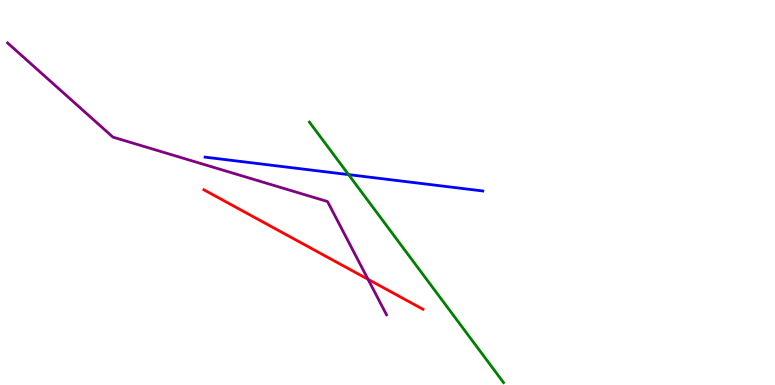[{'lines': ['blue', 'red'], 'intersections': []}, {'lines': ['green', 'red'], 'intersections': []}, {'lines': ['purple', 'red'], 'intersections': [{'x': 4.75, 'y': 2.75}]}, {'lines': ['blue', 'green'], 'intersections': [{'x': 4.5, 'y': 5.46}]}, {'lines': ['blue', 'purple'], 'intersections': []}, {'lines': ['green', 'purple'], 'intersections': []}]